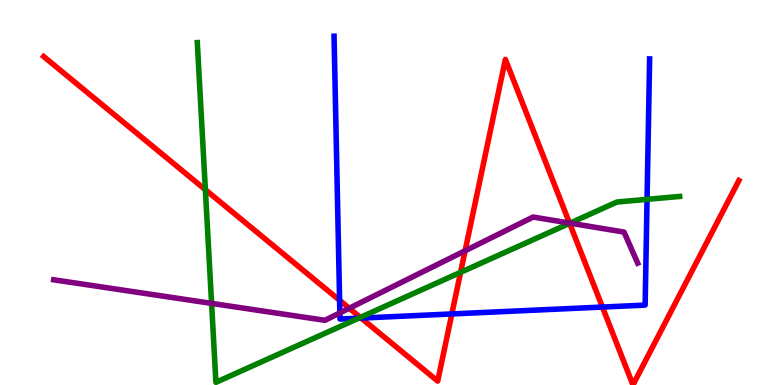[{'lines': ['blue', 'red'], 'intersections': [{'x': 4.38, 'y': 2.2}, {'x': 4.66, 'y': 1.74}, {'x': 5.83, 'y': 1.85}, {'x': 7.77, 'y': 2.02}]}, {'lines': ['green', 'red'], 'intersections': [{'x': 2.65, 'y': 5.07}, {'x': 4.65, 'y': 1.76}, {'x': 5.94, 'y': 2.93}, {'x': 7.35, 'y': 4.2}]}, {'lines': ['purple', 'red'], 'intersections': [{'x': 4.51, 'y': 1.99}, {'x': 6.0, 'y': 3.49}, {'x': 7.35, 'y': 4.21}]}, {'lines': ['blue', 'green'], 'intersections': [{'x': 4.63, 'y': 1.74}, {'x': 8.35, 'y': 4.82}]}, {'lines': ['blue', 'purple'], 'intersections': [{'x': 4.39, 'y': 1.87}]}, {'lines': ['green', 'purple'], 'intersections': [{'x': 2.73, 'y': 2.12}, {'x': 7.35, 'y': 4.2}]}]